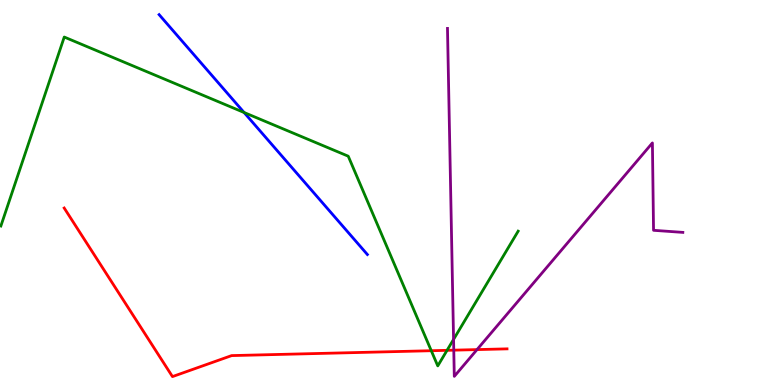[{'lines': ['blue', 'red'], 'intersections': []}, {'lines': ['green', 'red'], 'intersections': [{'x': 5.56, 'y': 0.89}, {'x': 5.77, 'y': 0.9}]}, {'lines': ['purple', 'red'], 'intersections': [{'x': 5.86, 'y': 0.905}, {'x': 6.16, 'y': 0.92}]}, {'lines': ['blue', 'green'], 'intersections': [{'x': 3.15, 'y': 7.08}]}, {'lines': ['blue', 'purple'], 'intersections': []}, {'lines': ['green', 'purple'], 'intersections': [{'x': 5.85, 'y': 1.18}]}]